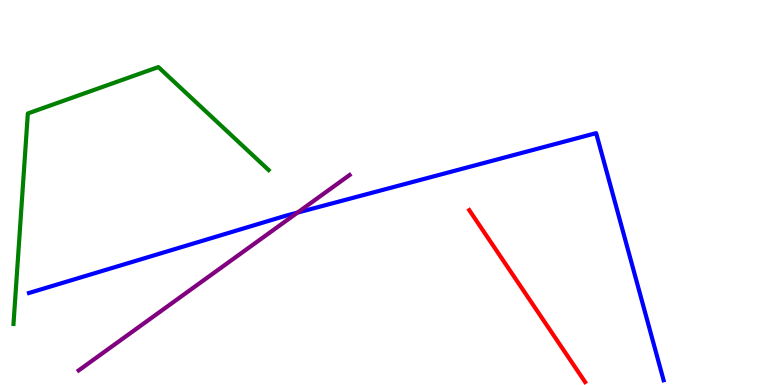[{'lines': ['blue', 'red'], 'intersections': []}, {'lines': ['green', 'red'], 'intersections': []}, {'lines': ['purple', 'red'], 'intersections': []}, {'lines': ['blue', 'green'], 'intersections': []}, {'lines': ['blue', 'purple'], 'intersections': [{'x': 3.84, 'y': 4.48}]}, {'lines': ['green', 'purple'], 'intersections': []}]